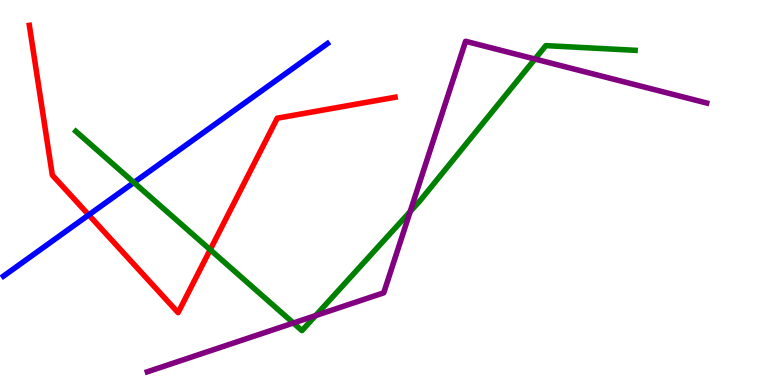[{'lines': ['blue', 'red'], 'intersections': [{'x': 1.14, 'y': 4.42}]}, {'lines': ['green', 'red'], 'intersections': [{'x': 2.71, 'y': 3.51}]}, {'lines': ['purple', 'red'], 'intersections': []}, {'lines': ['blue', 'green'], 'intersections': [{'x': 1.73, 'y': 5.26}]}, {'lines': ['blue', 'purple'], 'intersections': []}, {'lines': ['green', 'purple'], 'intersections': [{'x': 3.79, 'y': 1.61}, {'x': 4.07, 'y': 1.8}, {'x': 5.29, 'y': 4.5}, {'x': 6.9, 'y': 8.47}]}]